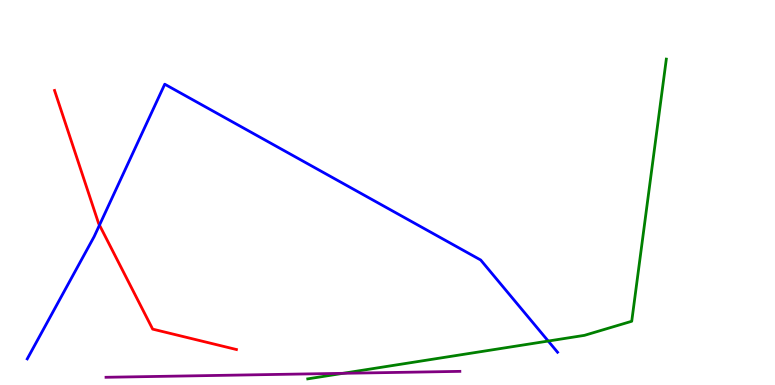[{'lines': ['blue', 'red'], 'intersections': [{'x': 1.28, 'y': 4.15}]}, {'lines': ['green', 'red'], 'intersections': []}, {'lines': ['purple', 'red'], 'intersections': []}, {'lines': ['blue', 'green'], 'intersections': [{'x': 7.07, 'y': 1.14}]}, {'lines': ['blue', 'purple'], 'intersections': []}, {'lines': ['green', 'purple'], 'intersections': [{'x': 4.43, 'y': 0.303}]}]